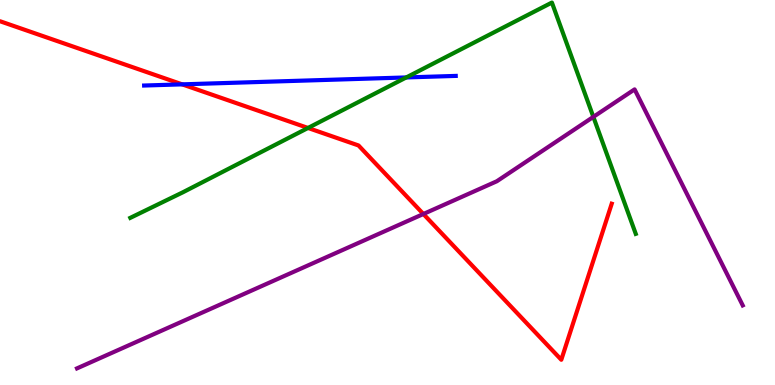[{'lines': ['blue', 'red'], 'intersections': [{'x': 2.35, 'y': 7.81}]}, {'lines': ['green', 'red'], 'intersections': [{'x': 3.97, 'y': 6.68}]}, {'lines': ['purple', 'red'], 'intersections': [{'x': 5.46, 'y': 4.44}]}, {'lines': ['blue', 'green'], 'intersections': [{'x': 5.24, 'y': 7.99}]}, {'lines': ['blue', 'purple'], 'intersections': []}, {'lines': ['green', 'purple'], 'intersections': [{'x': 7.66, 'y': 6.96}]}]